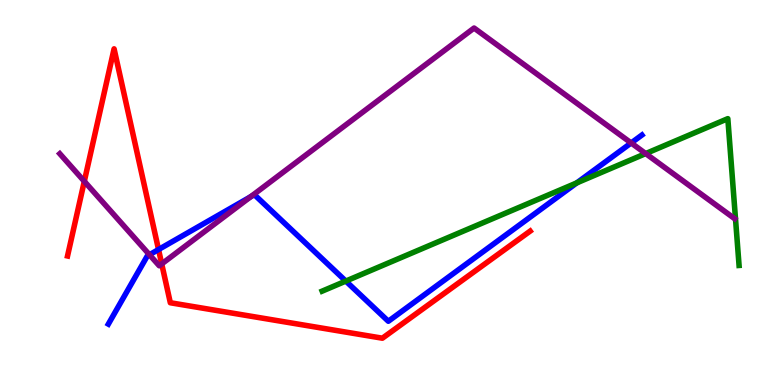[{'lines': ['blue', 'red'], 'intersections': [{'x': 2.05, 'y': 3.52}]}, {'lines': ['green', 'red'], 'intersections': []}, {'lines': ['purple', 'red'], 'intersections': [{'x': 1.09, 'y': 5.29}, {'x': 2.09, 'y': 3.15}]}, {'lines': ['blue', 'green'], 'intersections': [{'x': 4.46, 'y': 2.7}, {'x': 7.44, 'y': 5.25}]}, {'lines': ['blue', 'purple'], 'intersections': [{'x': 1.93, 'y': 3.38}, {'x': 3.23, 'y': 4.89}, {'x': 8.14, 'y': 6.29}]}, {'lines': ['green', 'purple'], 'intersections': [{'x': 8.33, 'y': 6.01}]}]